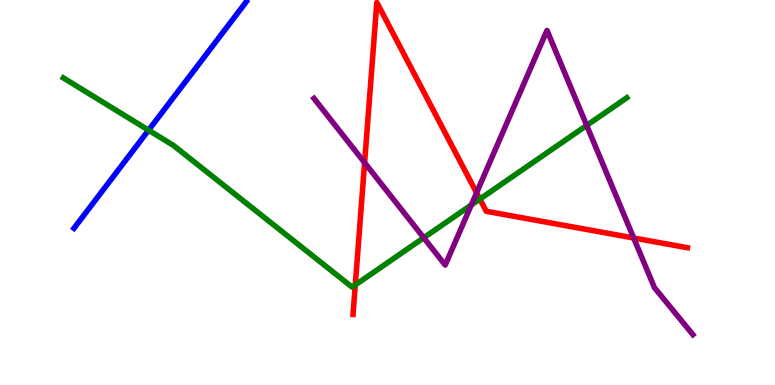[{'lines': ['blue', 'red'], 'intersections': []}, {'lines': ['green', 'red'], 'intersections': [{'x': 4.58, 'y': 2.6}, {'x': 6.19, 'y': 4.83}]}, {'lines': ['purple', 'red'], 'intersections': [{'x': 4.7, 'y': 5.77}, {'x': 6.15, 'y': 4.99}, {'x': 8.18, 'y': 3.82}]}, {'lines': ['blue', 'green'], 'intersections': [{'x': 1.92, 'y': 6.62}]}, {'lines': ['blue', 'purple'], 'intersections': []}, {'lines': ['green', 'purple'], 'intersections': [{'x': 5.47, 'y': 3.82}, {'x': 6.08, 'y': 4.68}, {'x': 7.57, 'y': 6.74}]}]